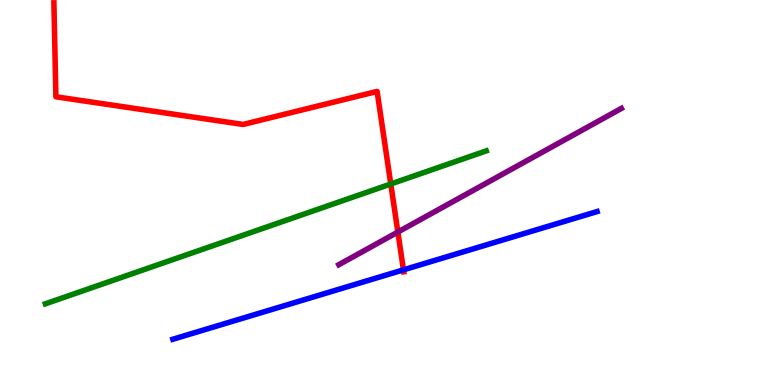[{'lines': ['blue', 'red'], 'intersections': [{'x': 5.21, 'y': 2.99}]}, {'lines': ['green', 'red'], 'intersections': [{'x': 5.04, 'y': 5.22}]}, {'lines': ['purple', 'red'], 'intersections': [{'x': 5.13, 'y': 3.97}]}, {'lines': ['blue', 'green'], 'intersections': []}, {'lines': ['blue', 'purple'], 'intersections': []}, {'lines': ['green', 'purple'], 'intersections': []}]